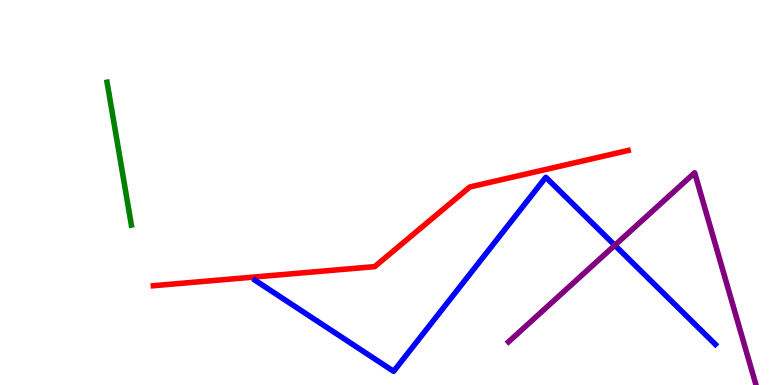[{'lines': ['blue', 'red'], 'intersections': []}, {'lines': ['green', 'red'], 'intersections': []}, {'lines': ['purple', 'red'], 'intersections': []}, {'lines': ['blue', 'green'], 'intersections': []}, {'lines': ['blue', 'purple'], 'intersections': [{'x': 7.93, 'y': 3.63}]}, {'lines': ['green', 'purple'], 'intersections': []}]